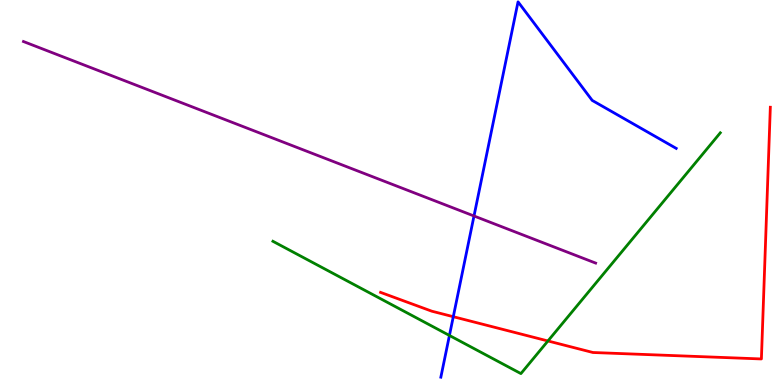[{'lines': ['blue', 'red'], 'intersections': [{'x': 5.85, 'y': 1.77}]}, {'lines': ['green', 'red'], 'intersections': [{'x': 7.07, 'y': 1.14}]}, {'lines': ['purple', 'red'], 'intersections': []}, {'lines': ['blue', 'green'], 'intersections': [{'x': 5.8, 'y': 1.29}]}, {'lines': ['blue', 'purple'], 'intersections': [{'x': 6.12, 'y': 4.39}]}, {'lines': ['green', 'purple'], 'intersections': []}]